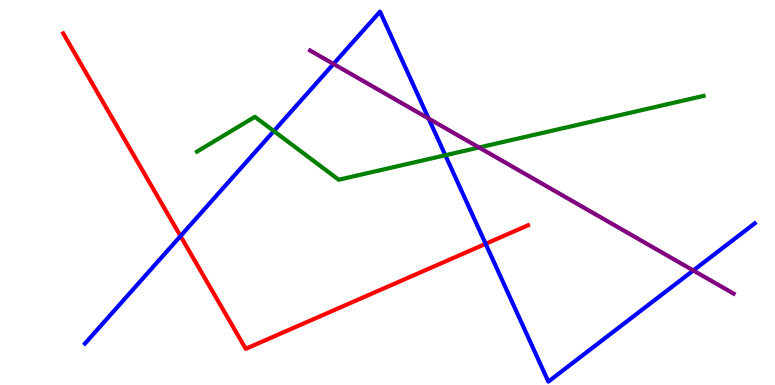[{'lines': ['blue', 'red'], 'intersections': [{'x': 2.33, 'y': 3.87}, {'x': 6.27, 'y': 3.67}]}, {'lines': ['green', 'red'], 'intersections': []}, {'lines': ['purple', 'red'], 'intersections': []}, {'lines': ['blue', 'green'], 'intersections': [{'x': 3.53, 'y': 6.6}, {'x': 5.75, 'y': 5.97}]}, {'lines': ['blue', 'purple'], 'intersections': [{'x': 4.3, 'y': 8.34}, {'x': 5.53, 'y': 6.92}, {'x': 8.95, 'y': 2.97}]}, {'lines': ['green', 'purple'], 'intersections': [{'x': 6.18, 'y': 6.17}]}]